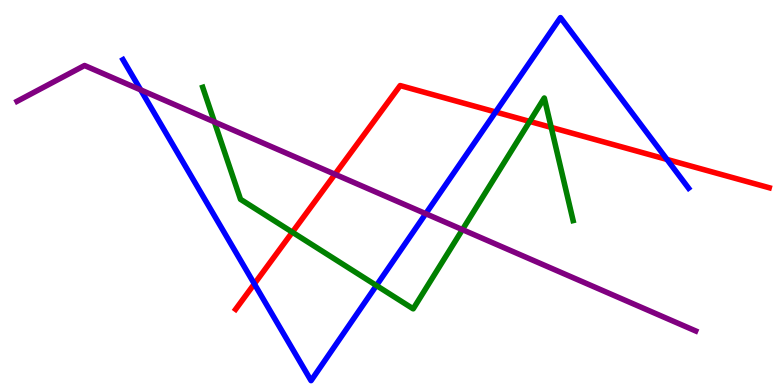[{'lines': ['blue', 'red'], 'intersections': [{'x': 3.28, 'y': 2.63}, {'x': 6.4, 'y': 7.09}, {'x': 8.61, 'y': 5.86}]}, {'lines': ['green', 'red'], 'intersections': [{'x': 3.77, 'y': 3.97}, {'x': 6.83, 'y': 6.85}, {'x': 7.11, 'y': 6.69}]}, {'lines': ['purple', 'red'], 'intersections': [{'x': 4.32, 'y': 5.47}]}, {'lines': ['blue', 'green'], 'intersections': [{'x': 4.86, 'y': 2.58}]}, {'lines': ['blue', 'purple'], 'intersections': [{'x': 1.82, 'y': 7.67}, {'x': 5.49, 'y': 4.45}]}, {'lines': ['green', 'purple'], 'intersections': [{'x': 2.77, 'y': 6.83}, {'x': 5.97, 'y': 4.04}]}]